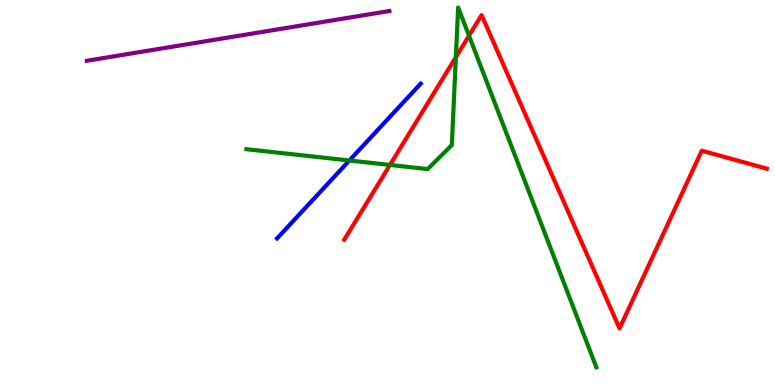[{'lines': ['blue', 'red'], 'intersections': []}, {'lines': ['green', 'red'], 'intersections': [{'x': 5.03, 'y': 5.72}, {'x': 5.88, 'y': 8.52}, {'x': 6.05, 'y': 9.07}]}, {'lines': ['purple', 'red'], 'intersections': []}, {'lines': ['blue', 'green'], 'intersections': [{'x': 4.51, 'y': 5.83}]}, {'lines': ['blue', 'purple'], 'intersections': []}, {'lines': ['green', 'purple'], 'intersections': []}]